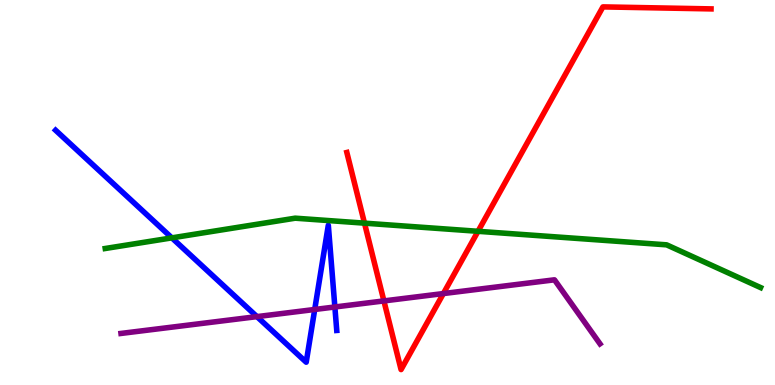[{'lines': ['blue', 'red'], 'intersections': []}, {'lines': ['green', 'red'], 'intersections': [{'x': 4.7, 'y': 4.2}, {'x': 6.17, 'y': 3.99}]}, {'lines': ['purple', 'red'], 'intersections': [{'x': 4.95, 'y': 2.18}, {'x': 5.72, 'y': 2.38}]}, {'lines': ['blue', 'green'], 'intersections': [{'x': 2.22, 'y': 3.82}]}, {'lines': ['blue', 'purple'], 'intersections': [{'x': 3.32, 'y': 1.78}, {'x': 4.06, 'y': 1.96}, {'x': 4.32, 'y': 2.03}]}, {'lines': ['green', 'purple'], 'intersections': []}]